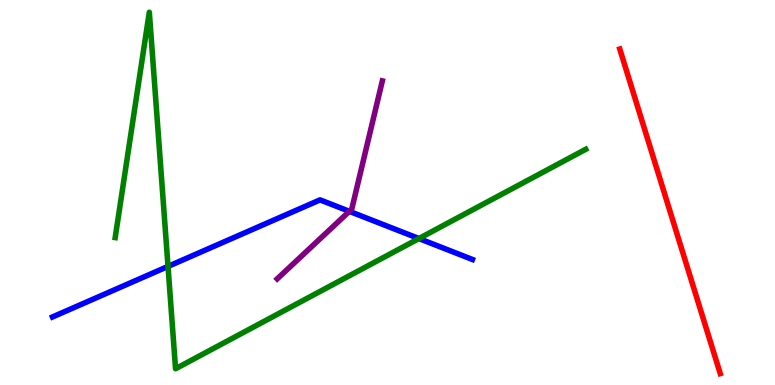[{'lines': ['blue', 'red'], 'intersections': []}, {'lines': ['green', 'red'], 'intersections': []}, {'lines': ['purple', 'red'], 'intersections': []}, {'lines': ['blue', 'green'], 'intersections': [{'x': 2.17, 'y': 3.08}, {'x': 5.41, 'y': 3.8}]}, {'lines': ['blue', 'purple'], 'intersections': [{'x': 4.51, 'y': 4.51}]}, {'lines': ['green', 'purple'], 'intersections': []}]